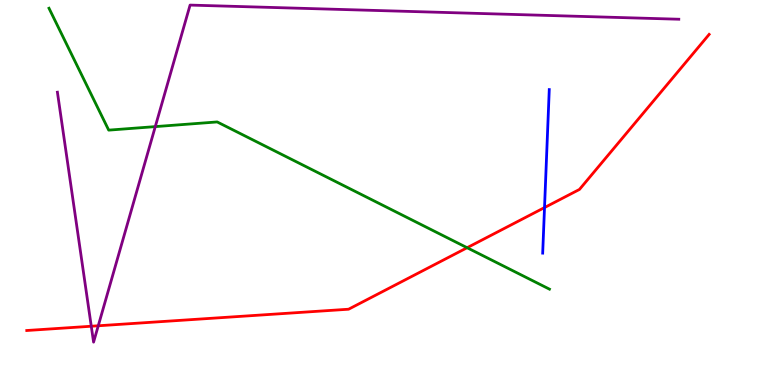[{'lines': ['blue', 'red'], 'intersections': [{'x': 7.03, 'y': 4.61}]}, {'lines': ['green', 'red'], 'intersections': [{'x': 6.03, 'y': 3.57}]}, {'lines': ['purple', 'red'], 'intersections': [{'x': 1.18, 'y': 1.53}, {'x': 1.27, 'y': 1.54}]}, {'lines': ['blue', 'green'], 'intersections': []}, {'lines': ['blue', 'purple'], 'intersections': []}, {'lines': ['green', 'purple'], 'intersections': [{'x': 2.0, 'y': 6.71}]}]